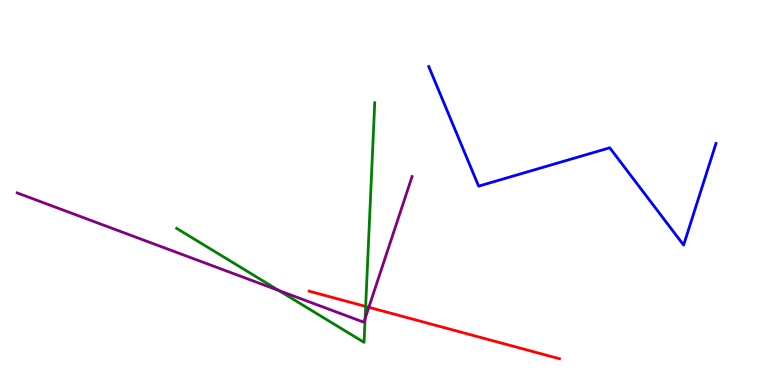[{'lines': ['blue', 'red'], 'intersections': []}, {'lines': ['green', 'red'], 'intersections': [{'x': 4.72, 'y': 2.04}]}, {'lines': ['purple', 'red'], 'intersections': [{'x': 4.76, 'y': 2.02}]}, {'lines': ['blue', 'green'], 'intersections': []}, {'lines': ['blue', 'purple'], 'intersections': []}, {'lines': ['green', 'purple'], 'intersections': [{'x': 3.6, 'y': 2.45}, {'x': 4.71, 'y': 1.73}]}]